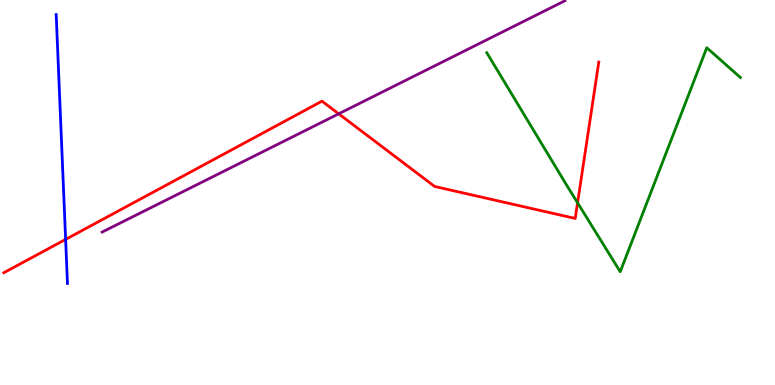[{'lines': ['blue', 'red'], 'intersections': [{'x': 0.847, 'y': 3.78}]}, {'lines': ['green', 'red'], 'intersections': [{'x': 7.45, 'y': 4.73}]}, {'lines': ['purple', 'red'], 'intersections': [{'x': 4.37, 'y': 7.04}]}, {'lines': ['blue', 'green'], 'intersections': []}, {'lines': ['blue', 'purple'], 'intersections': []}, {'lines': ['green', 'purple'], 'intersections': []}]